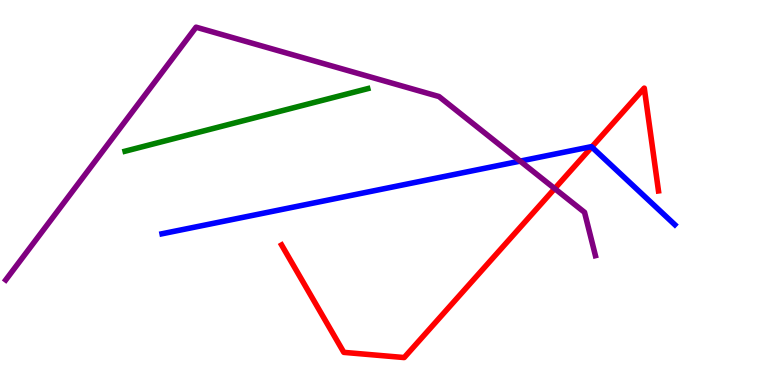[{'lines': ['blue', 'red'], 'intersections': [{'x': 7.64, 'y': 6.18}]}, {'lines': ['green', 'red'], 'intersections': []}, {'lines': ['purple', 'red'], 'intersections': [{'x': 7.16, 'y': 5.1}]}, {'lines': ['blue', 'green'], 'intersections': []}, {'lines': ['blue', 'purple'], 'intersections': [{'x': 6.71, 'y': 5.82}]}, {'lines': ['green', 'purple'], 'intersections': []}]